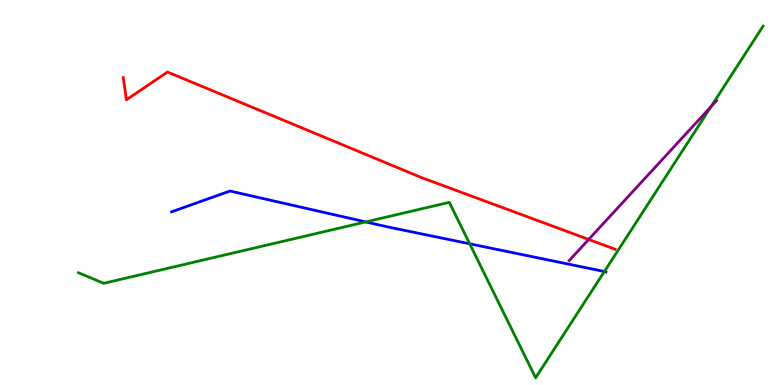[{'lines': ['blue', 'red'], 'intersections': []}, {'lines': ['green', 'red'], 'intersections': []}, {'lines': ['purple', 'red'], 'intersections': [{'x': 7.6, 'y': 3.78}]}, {'lines': ['blue', 'green'], 'intersections': [{'x': 4.72, 'y': 4.24}, {'x': 6.06, 'y': 3.67}, {'x': 7.8, 'y': 2.95}]}, {'lines': ['blue', 'purple'], 'intersections': []}, {'lines': ['green', 'purple'], 'intersections': [{'x': 9.18, 'y': 7.23}]}]